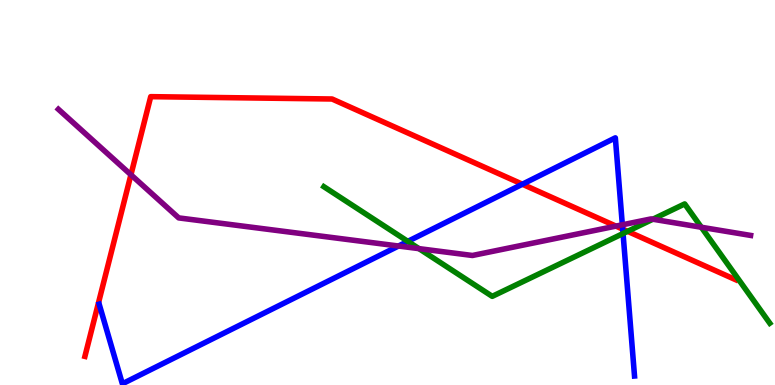[{'lines': ['blue', 'red'], 'intersections': [{'x': 6.74, 'y': 5.22}, {'x': 8.03, 'y': 4.05}]}, {'lines': ['green', 'red'], 'intersections': [{'x': 8.1, 'y': 3.99}]}, {'lines': ['purple', 'red'], 'intersections': [{'x': 1.69, 'y': 5.46}, {'x': 7.95, 'y': 4.13}]}, {'lines': ['blue', 'green'], 'intersections': [{'x': 5.26, 'y': 3.73}, {'x': 8.04, 'y': 3.93}]}, {'lines': ['blue', 'purple'], 'intersections': [{'x': 5.14, 'y': 3.61}, {'x': 8.03, 'y': 4.16}]}, {'lines': ['green', 'purple'], 'intersections': [{'x': 5.41, 'y': 3.54}, {'x': 8.42, 'y': 4.31}, {'x': 9.05, 'y': 4.1}]}]